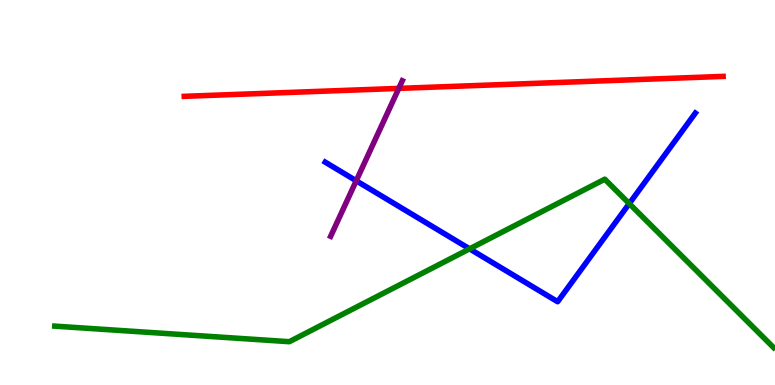[{'lines': ['blue', 'red'], 'intersections': []}, {'lines': ['green', 'red'], 'intersections': []}, {'lines': ['purple', 'red'], 'intersections': [{'x': 5.15, 'y': 7.7}]}, {'lines': ['blue', 'green'], 'intersections': [{'x': 6.06, 'y': 3.54}, {'x': 8.12, 'y': 4.71}]}, {'lines': ['blue', 'purple'], 'intersections': [{'x': 4.6, 'y': 5.3}]}, {'lines': ['green', 'purple'], 'intersections': []}]